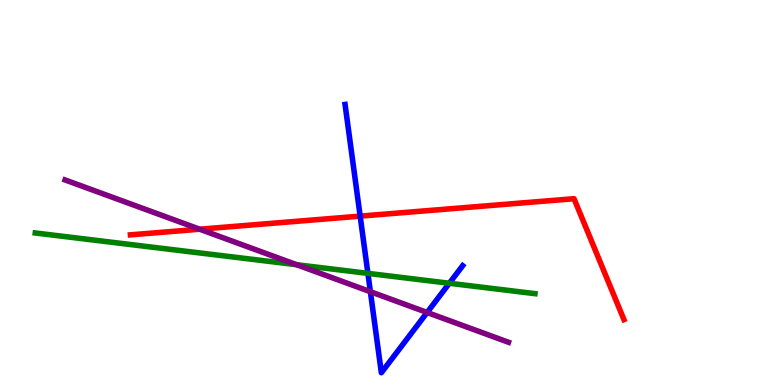[{'lines': ['blue', 'red'], 'intersections': [{'x': 4.65, 'y': 4.39}]}, {'lines': ['green', 'red'], 'intersections': []}, {'lines': ['purple', 'red'], 'intersections': [{'x': 2.58, 'y': 4.05}]}, {'lines': ['blue', 'green'], 'intersections': [{'x': 4.75, 'y': 2.9}, {'x': 5.8, 'y': 2.64}]}, {'lines': ['blue', 'purple'], 'intersections': [{'x': 4.78, 'y': 2.42}, {'x': 5.51, 'y': 1.88}]}, {'lines': ['green', 'purple'], 'intersections': [{'x': 3.83, 'y': 3.12}]}]